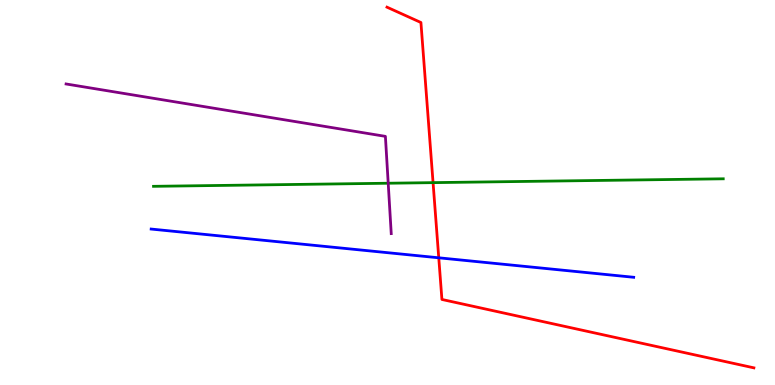[{'lines': ['blue', 'red'], 'intersections': [{'x': 5.66, 'y': 3.3}]}, {'lines': ['green', 'red'], 'intersections': [{'x': 5.59, 'y': 5.26}]}, {'lines': ['purple', 'red'], 'intersections': []}, {'lines': ['blue', 'green'], 'intersections': []}, {'lines': ['blue', 'purple'], 'intersections': []}, {'lines': ['green', 'purple'], 'intersections': [{'x': 5.01, 'y': 5.24}]}]